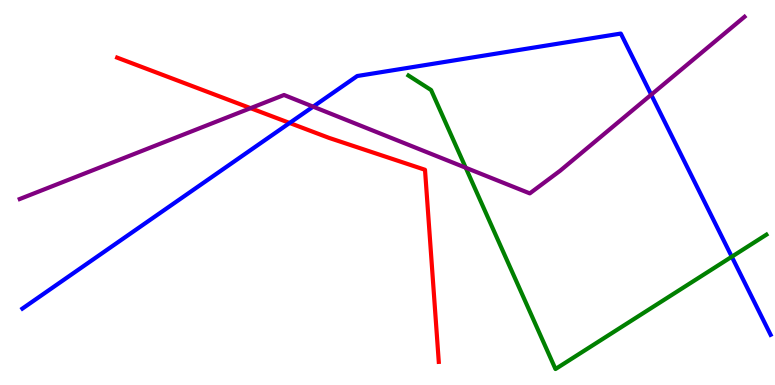[{'lines': ['blue', 'red'], 'intersections': [{'x': 3.74, 'y': 6.81}]}, {'lines': ['green', 'red'], 'intersections': []}, {'lines': ['purple', 'red'], 'intersections': [{'x': 3.23, 'y': 7.19}]}, {'lines': ['blue', 'green'], 'intersections': [{'x': 9.44, 'y': 3.33}]}, {'lines': ['blue', 'purple'], 'intersections': [{'x': 4.04, 'y': 7.23}, {'x': 8.4, 'y': 7.54}]}, {'lines': ['green', 'purple'], 'intersections': [{'x': 6.01, 'y': 5.64}]}]